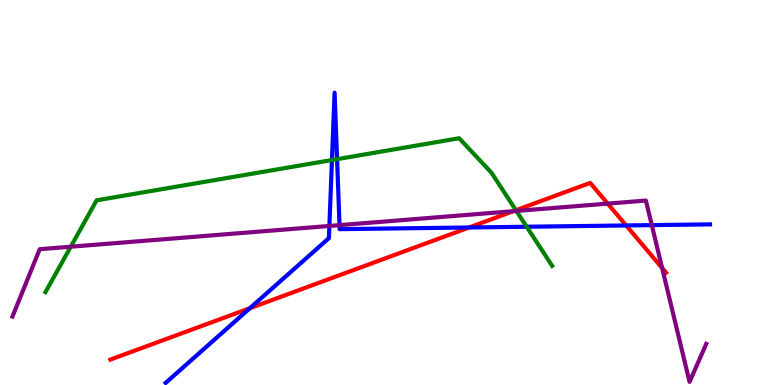[{'lines': ['blue', 'red'], 'intersections': [{'x': 3.22, 'y': 1.99}, {'x': 6.05, 'y': 4.09}, {'x': 8.08, 'y': 4.14}]}, {'lines': ['green', 'red'], 'intersections': [{'x': 6.66, 'y': 4.54}]}, {'lines': ['purple', 'red'], 'intersections': [{'x': 6.62, 'y': 4.51}, {'x': 7.84, 'y': 4.71}, {'x': 8.54, 'y': 3.04}]}, {'lines': ['blue', 'green'], 'intersections': [{'x': 4.28, 'y': 5.84}, {'x': 4.35, 'y': 5.87}, {'x': 6.8, 'y': 4.11}]}, {'lines': ['blue', 'purple'], 'intersections': [{'x': 4.25, 'y': 4.13}, {'x': 4.38, 'y': 4.15}, {'x': 8.41, 'y': 4.15}]}, {'lines': ['green', 'purple'], 'intersections': [{'x': 0.913, 'y': 3.59}, {'x': 6.66, 'y': 4.52}]}]